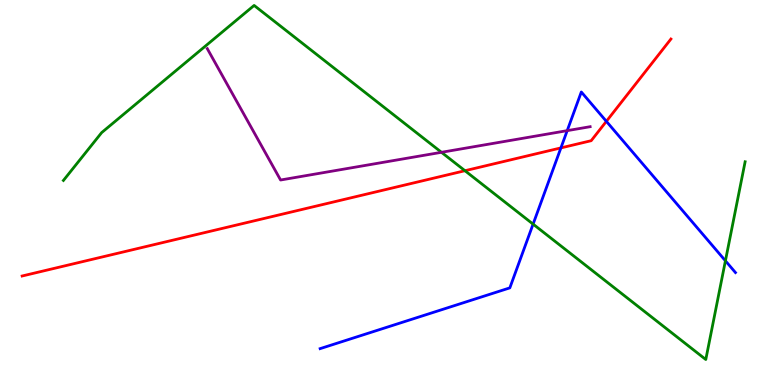[{'lines': ['blue', 'red'], 'intersections': [{'x': 7.24, 'y': 6.16}, {'x': 7.82, 'y': 6.85}]}, {'lines': ['green', 'red'], 'intersections': [{'x': 6.0, 'y': 5.57}]}, {'lines': ['purple', 'red'], 'intersections': []}, {'lines': ['blue', 'green'], 'intersections': [{'x': 6.88, 'y': 4.18}, {'x': 9.36, 'y': 3.23}]}, {'lines': ['blue', 'purple'], 'intersections': [{'x': 7.32, 'y': 6.61}]}, {'lines': ['green', 'purple'], 'intersections': [{'x': 5.7, 'y': 6.04}]}]